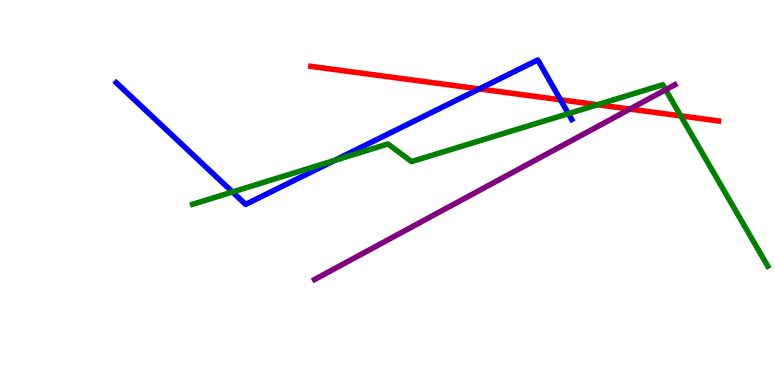[{'lines': ['blue', 'red'], 'intersections': [{'x': 6.18, 'y': 7.69}, {'x': 7.23, 'y': 7.41}]}, {'lines': ['green', 'red'], 'intersections': [{'x': 7.71, 'y': 7.28}, {'x': 8.78, 'y': 6.99}]}, {'lines': ['purple', 'red'], 'intersections': [{'x': 8.13, 'y': 7.17}]}, {'lines': ['blue', 'green'], 'intersections': [{'x': 3.0, 'y': 5.01}, {'x': 4.32, 'y': 5.83}, {'x': 7.33, 'y': 7.05}]}, {'lines': ['blue', 'purple'], 'intersections': []}, {'lines': ['green', 'purple'], 'intersections': [{'x': 8.59, 'y': 7.67}]}]